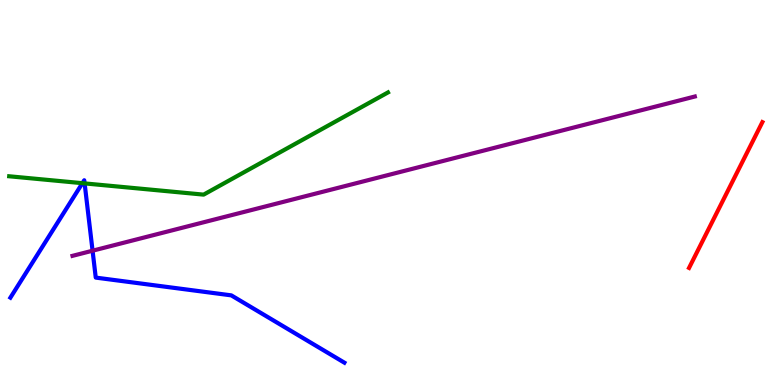[{'lines': ['blue', 'red'], 'intersections': []}, {'lines': ['green', 'red'], 'intersections': []}, {'lines': ['purple', 'red'], 'intersections': []}, {'lines': ['blue', 'green'], 'intersections': [{'x': 1.06, 'y': 5.24}, {'x': 1.09, 'y': 5.24}]}, {'lines': ['blue', 'purple'], 'intersections': [{'x': 1.19, 'y': 3.49}]}, {'lines': ['green', 'purple'], 'intersections': []}]